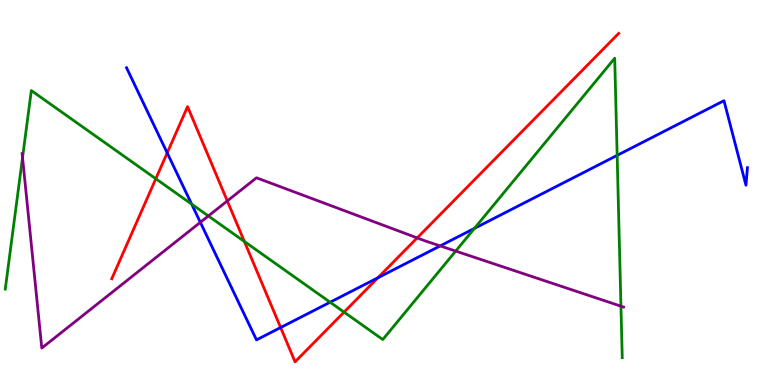[{'lines': ['blue', 'red'], 'intersections': [{'x': 2.16, 'y': 6.03}, {'x': 3.62, 'y': 1.49}, {'x': 4.88, 'y': 2.79}]}, {'lines': ['green', 'red'], 'intersections': [{'x': 2.01, 'y': 5.36}, {'x': 3.15, 'y': 3.73}, {'x': 4.44, 'y': 1.89}]}, {'lines': ['purple', 'red'], 'intersections': [{'x': 2.93, 'y': 4.78}, {'x': 5.38, 'y': 3.82}]}, {'lines': ['blue', 'green'], 'intersections': [{'x': 2.47, 'y': 4.7}, {'x': 4.26, 'y': 2.15}, {'x': 6.12, 'y': 4.07}, {'x': 7.96, 'y': 5.96}]}, {'lines': ['blue', 'purple'], 'intersections': [{'x': 2.59, 'y': 4.23}, {'x': 5.68, 'y': 3.61}]}, {'lines': ['green', 'purple'], 'intersections': [{'x': 0.291, 'y': 5.91}, {'x': 2.69, 'y': 4.39}, {'x': 5.88, 'y': 3.48}, {'x': 8.01, 'y': 2.05}]}]